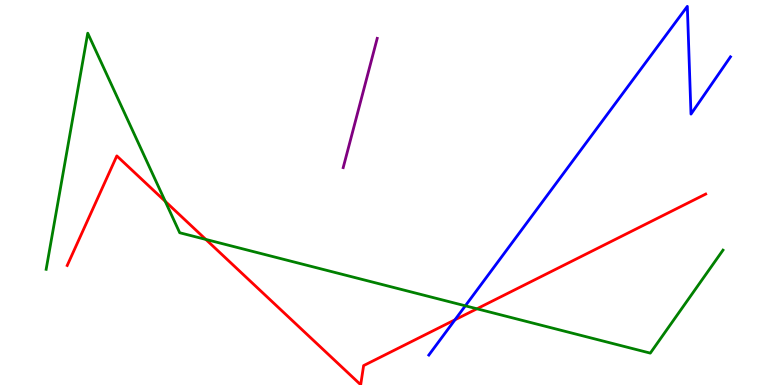[{'lines': ['blue', 'red'], 'intersections': [{'x': 5.87, 'y': 1.69}]}, {'lines': ['green', 'red'], 'intersections': [{'x': 2.13, 'y': 4.77}, {'x': 2.66, 'y': 3.78}, {'x': 6.15, 'y': 1.98}]}, {'lines': ['purple', 'red'], 'intersections': []}, {'lines': ['blue', 'green'], 'intersections': [{'x': 6.0, 'y': 2.06}]}, {'lines': ['blue', 'purple'], 'intersections': []}, {'lines': ['green', 'purple'], 'intersections': []}]